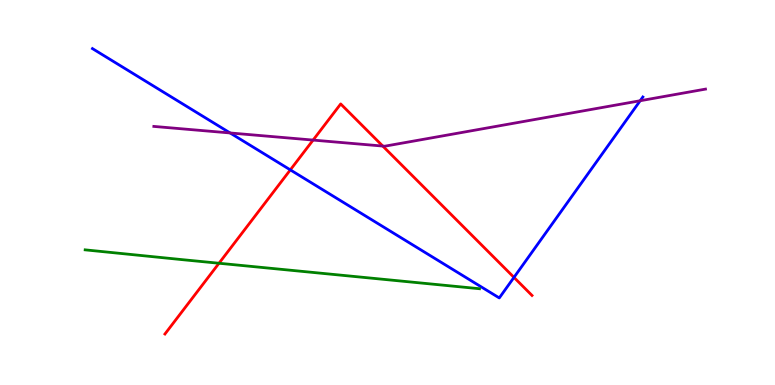[{'lines': ['blue', 'red'], 'intersections': [{'x': 3.75, 'y': 5.59}, {'x': 6.63, 'y': 2.8}]}, {'lines': ['green', 'red'], 'intersections': [{'x': 2.83, 'y': 3.16}]}, {'lines': ['purple', 'red'], 'intersections': [{'x': 4.04, 'y': 6.36}, {'x': 4.94, 'y': 6.21}]}, {'lines': ['blue', 'green'], 'intersections': []}, {'lines': ['blue', 'purple'], 'intersections': [{'x': 2.97, 'y': 6.55}, {'x': 8.26, 'y': 7.38}]}, {'lines': ['green', 'purple'], 'intersections': []}]